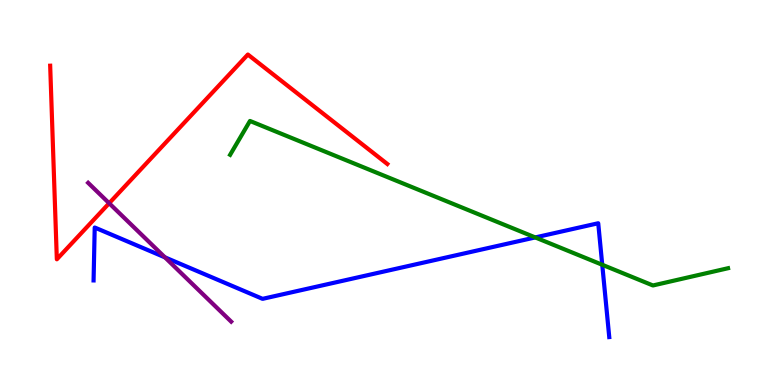[{'lines': ['blue', 'red'], 'intersections': []}, {'lines': ['green', 'red'], 'intersections': []}, {'lines': ['purple', 'red'], 'intersections': [{'x': 1.41, 'y': 4.72}]}, {'lines': ['blue', 'green'], 'intersections': [{'x': 6.91, 'y': 3.83}, {'x': 7.77, 'y': 3.12}]}, {'lines': ['blue', 'purple'], 'intersections': [{'x': 2.13, 'y': 3.32}]}, {'lines': ['green', 'purple'], 'intersections': []}]